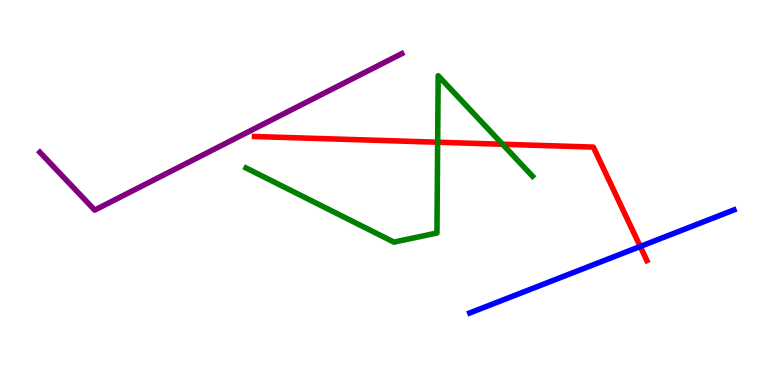[{'lines': ['blue', 'red'], 'intersections': [{'x': 8.26, 'y': 3.6}]}, {'lines': ['green', 'red'], 'intersections': [{'x': 5.65, 'y': 6.31}, {'x': 6.48, 'y': 6.25}]}, {'lines': ['purple', 'red'], 'intersections': []}, {'lines': ['blue', 'green'], 'intersections': []}, {'lines': ['blue', 'purple'], 'intersections': []}, {'lines': ['green', 'purple'], 'intersections': []}]